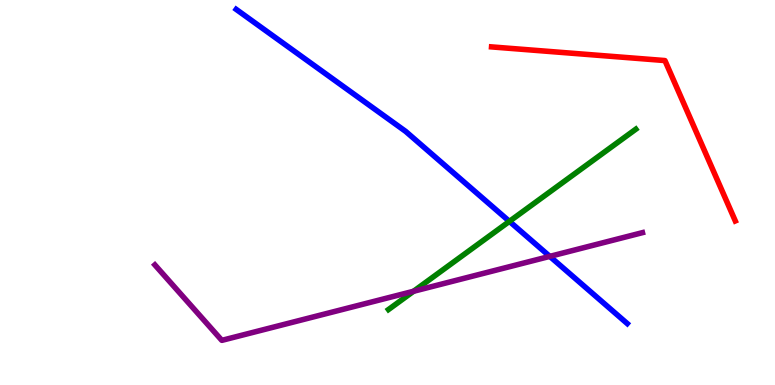[{'lines': ['blue', 'red'], 'intersections': []}, {'lines': ['green', 'red'], 'intersections': []}, {'lines': ['purple', 'red'], 'intersections': []}, {'lines': ['blue', 'green'], 'intersections': [{'x': 6.57, 'y': 4.25}]}, {'lines': ['blue', 'purple'], 'intersections': [{'x': 7.09, 'y': 3.34}]}, {'lines': ['green', 'purple'], 'intersections': [{'x': 5.34, 'y': 2.43}]}]